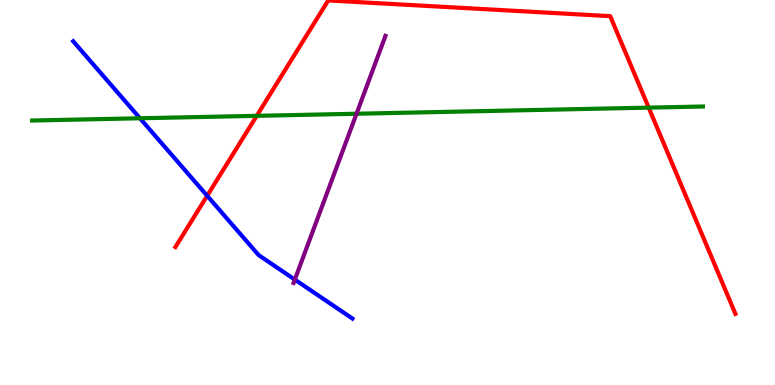[{'lines': ['blue', 'red'], 'intersections': [{'x': 2.67, 'y': 4.92}]}, {'lines': ['green', 'red'], 'intersections': [{'x': 3.31, 'y': 6.99}, {'x': 8.37, 'y': 7.2}]}, {'lines': ['purple', 'red'], 'intersections': []}, {'lines': ['blue', 'green'], 'intersections': [{'x': 1.81, 'y': 6.93}]}, {'lines': ['blue', 'purple'], 'intersections': [{'x': 3.8, 'y': 2.74}]}, {'lines': ['green', 'purple'], 'intersections': [{'x': 4.6, 'y': 7.05}]}]